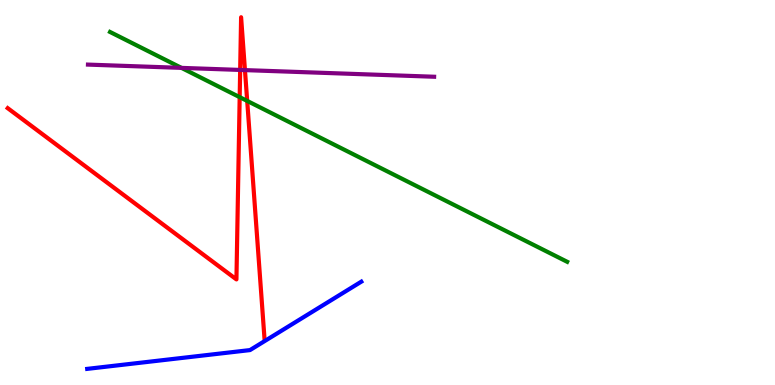[{'lines': ['blue', 'red'], 'intersections': []}, {'lines': ['green', 'red'], 'intersections': [{'x': 3.09, 'y': 7.48}, {'x': 3.19, 'y': 7.38}]}, {'lines': ['purple', 'red'], 'intersections': [{'x': 3.1, 'y': 8.18}, {'x': 3.16, 'y': 8.18}]}, {'lines': ['blue', 'green'], 'intersections': []}, {'lines': ['blue', 'purple'], 'intersections': []}, {'lines': ['green', 'purple'], 'intersections': [{'x': 2.34, 'y': 8.24}]}]